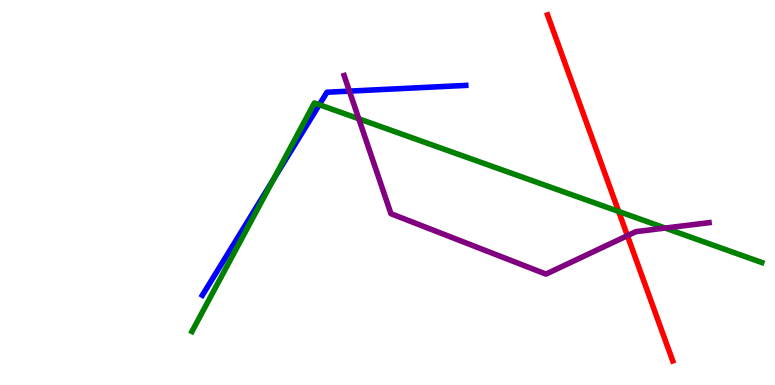[{'lines': ['blue', 'red'], 'intersections': []}, {'lines': ['green', 'red'], 'intersections': [{'x': 7.98, 'y': 4.51}]}, {'lines': ['purple', 'red'], 'intersections': [{'x': 8.1, 'y': 3.88}]}, {'lines': ['blue', 'green'], 'intersections': [{'x': 3.53, 'y': 5.33}, {'x': 4.12, 'y': 7.28}]}, {'lines': ['blue', 'purple'], 'intersections': [{'x': 4.51, 'y': 7.63}]}, {'lines': ['green', 'purple'], 'intersections': [{'x': 4.63, 'y': 6.91}, {'x': 8.58, 'y': 4.08}]}]